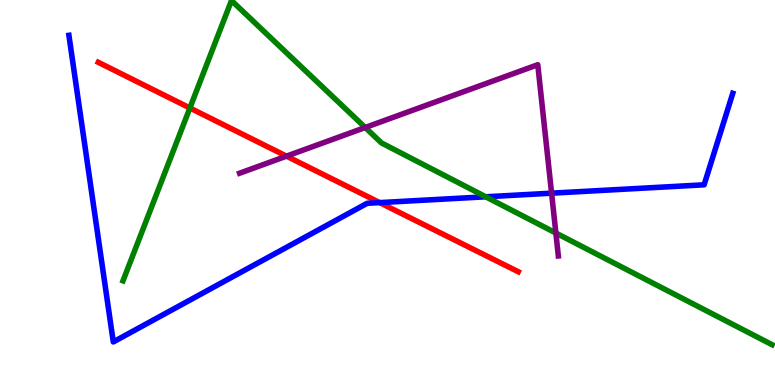[{'lines': ['blue', 'red'], 'intersections': [{'x': 4.9, 'y': 4.74}]}, {'lines': ['green', 'red'], 'intersections': [{'x': 2.45, 'y': 7.2}]}, {'lines': ['purple', 'red'], 'intersections': [{'x': 3.7, 'y': 5.94}]}, {'lines': ['blue', 'green'], 'intersections': [{'x': 6.27, 'y': 4.89}]}, {'lines': ['blue', 'purple'], 'intersections': [{'x': 7.12, 'y': 4.98}]}, {'lines': ['green', 'purple'], 'intersections': [{'x': 4.71, 'y': 6.69}, {'x': 7.17, 'y': 3.95}]}]